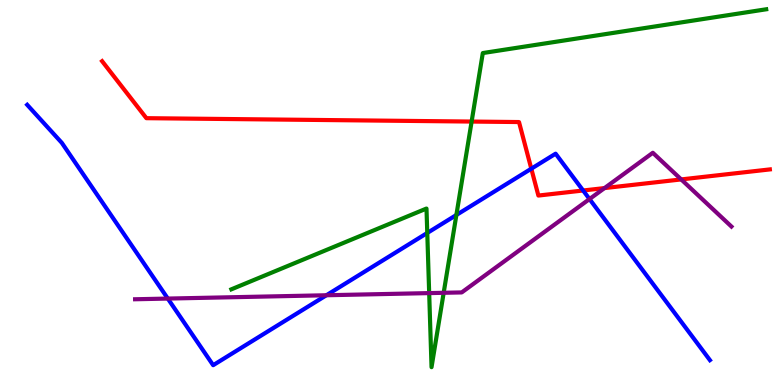[{'lines': ['blue', 'red'], 'intersections': [{'x': 6.86, 'y': 5.62}, {'x': 7.52, 'y': 5.05}]}, {'lines': ['green', 'red'], 'intersections': [{'x': 6.09, 'y': 6.84}]}, {'lines': ['purple', 'red'], 'intersections': [{'x': 7.8, 'y': 5.11}, {'x': 8.79, 'y': 5.34}]}, {'lines': ['blue', 'green'], 'intersections': [{'x': 5.51, 'y': 3.95}, {'x': 5.89, 'y': 4.42}]}, {'lines': ['blue', 'purple'], 'intersections': [{'x': 2.17, 'y': 2.24}, {'x': 4.21, 'y': 2.33}, {'x': 7.61, 'y': 4.83}]}, {'lines': ['green', 'purple'], 'intersections': [{'x': 5.54, 'y': 2.39}, {'x': 5.72, 'y': 2.39}]}]